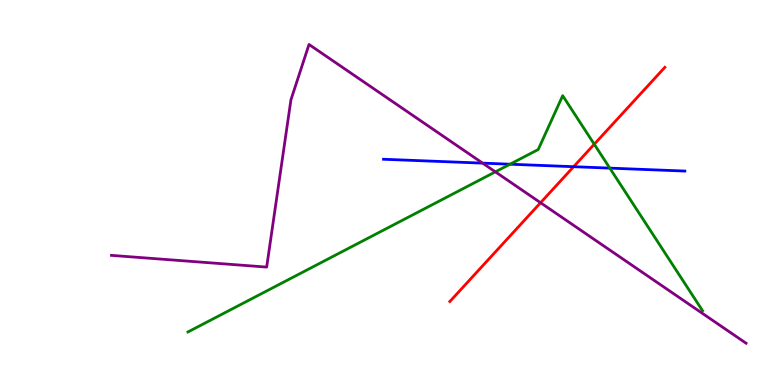[{'lines': ['blue', 'red'], 'intersections': [{'x': 7.4, 'y': 5.67}]}, {'lines': ['green', 'red'], 'intersections': [{'x': 7.67, 'y': 6.25}]}, {'lines': ['purple', 'red'], 'intersections': [{'x': 6.97, 'y': 4.73}]}, {'lines': ['blue', 'green'], 'intersections': [{'x': 6.58, 'y': 5.73}, {'x': 7.87, 'y': 5.63}]}, {'lines': ['blue', 'purple'], 'intersections': [{'x': 6.23, 'y': 5.76}]}, {'lines': ['green', 'purple'], 'intersections': [{'x': 6.39, 'y': 5.54}]}]